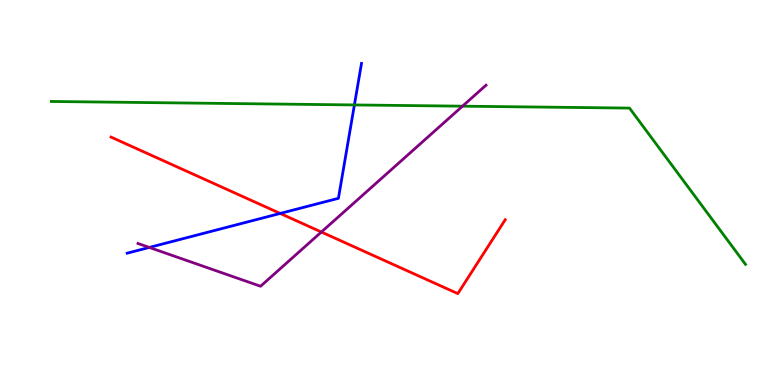[{'lines': ['blue', 'red'], 'intersections': [{'x': 3.62, 'y': 4.46}]}, {'lines': ['green', 'red'], 'intersections': []}, {'lines': ['purple', 'red'], 'intersections': [{'x': 4.15, 'y': 3.97}]}, {'lines': ['blue', 'green'], 'intersections': [{'x': 4.57, 'y': 7.27}]}, {'lines': ['blue', 'purple'], 'intersections': [{'x': 1.93, 'y': 3.57}]}, {'lines': ['green', 'purple'], 'intersections': [{'x': 5.97, 'y': 7.24}]}]